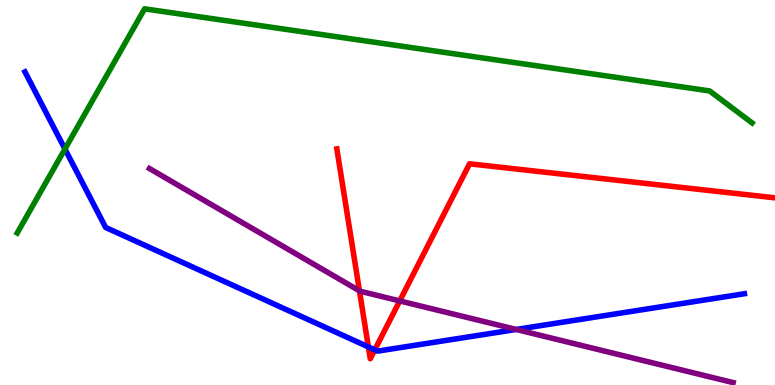[{'lines': ['blue', 'red'], 'intersections': [{'x': 4.75, 'y': 0.989}, {'x': 4.84, 'y': 0.913}]}, {'lines': ['green', 'red'], 'intersections': []}, {'lines': ['purple', 'red'], 'intersections': [{'x': 4.64, 'y': 2.45}, {'x': 5.16, 'y': 2.18}]}, {'lines': ['blue', 'green'], 'intersections': [{'x': 0.838, 'y': 6.13}]}, {'lines': ['blue', 'purple'], 'intersections': [{'x': 6.66, 'y': 1.44}]}, {'lines': ['green', 'purple'], 'intersections': []}]